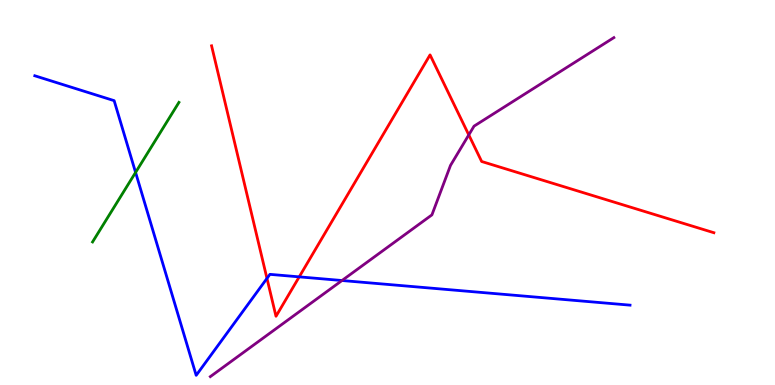[{'lines': ['blue', 'red'], 'intersections': [{'x': 3.44, 'y': 2.77}, {'x': 3.86, 'y': 2.81}]}, {'lines': ['green', 'red'], 'intersections': []}, {'lines': ['purple', 'red'], 'intersections': [{'x': 6.05, 'y': 6.5}]}, {'lines': ['blue', 'green'], 'intersections': [{'x': 1.75, 'y': 5.52}]}, {'lines': ['blue', 'purple'], 'intersections': [{'x': 4.41, 'y': 2.71}]}, {'lines': ['green', 'purple'], 'intersections': []}]